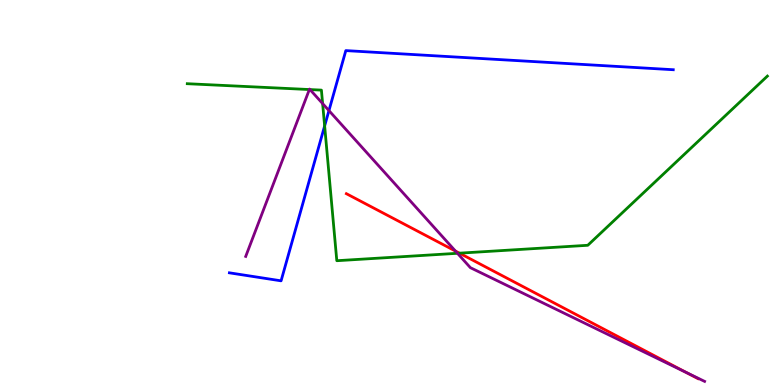[{'lines': ['blue', 'red'], 'intersections': []}, {'lines': ['green', 'red'], 'intersections': [{'x': 5.93, 'y': 3.42}]}, {'lines': ['purple', 'red'], 'intersections': [{'x': 5.88, 'y': 3.48}, {'x': 8.85, 'y': 0.326}]}, {'lines': ['blue', 'green'], 'intersections': [{'x': 4.19, 'y': 6.73}]}, {'lines': ['blue', 'purple'], 'intersections': [{'x': 4.24, 'y': 7.13}]}, {'lines': ['green', 'purple'], 'intersections': [{'x': 3.99, 'y': 7.67}, {'x': 4.0, 'y': 7.67}, {'x': 4.16, 'y': 7.31}, {'x': 5.9, 'y': 3.42}]}]